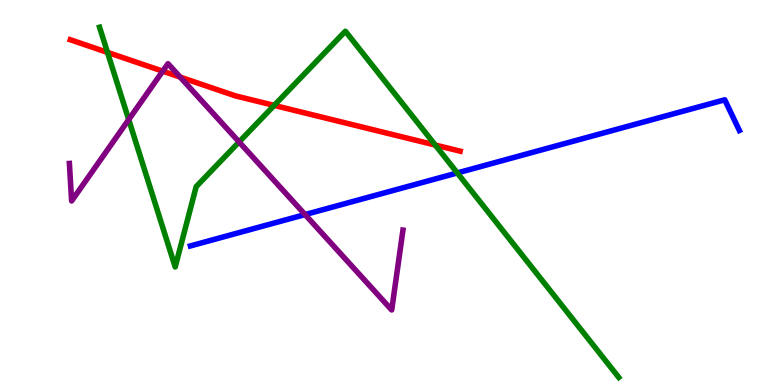[{'lines': ['blue', 'red'], 'intersections': []}, {'lines': ['green', 'red'], 'intersections': [{'x': 1.39, 'y': 8.64}, {'x': 3.54, 'y': 7.26}, {'x': 5.62, 'y': 6.23}]}, {'lines': ['purple', 'red'], 'intersections': [{'x': 2.1, 'y': 8.15}, {'x': 2.32, 'y': 8.0}]}, {'lines': ['blue', 'green'], 'intersections': [{'x': 5.9, 'y': 5.51}]}, {'lines': ['blue', 'purple'], 'intersections': [{'x': 3.94, 'y': 4.43}]}, {'lines': ['green', 'purple'], 'intersections': [{'x': 1.66, 'y': 6.89}, {'x': 3.09, 'y': 6.31}]}]